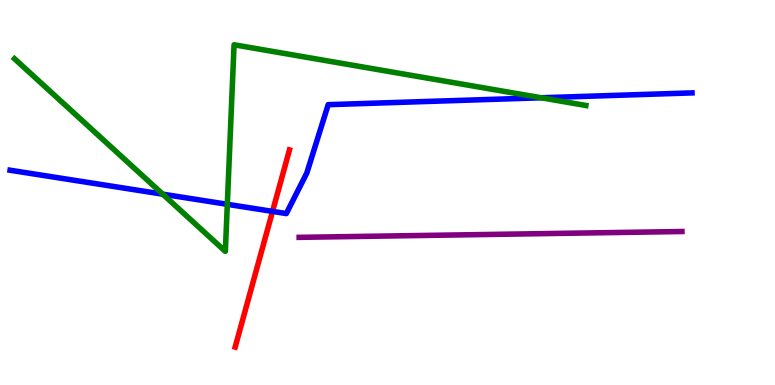[{'lines': ['blue', 'red'], 'intersections': [{'x': 3.52, 'y': 4.51}]}, {'lines': ['green', 'red'], 'intersections': []}, {'lines': ['purple', 'red'], 'intersections': []}, {'lines': ['blue', 'green'], 'intersections': [{'x': 2.1, 'y': 4.96}, {'x': 2.93, 'y': 4.69}, {'x': 6.98, 'y': 7.46}]}, {'lines': ['blue', 'purple'], 'intersections': []}, {'lines': ['green', 'purple'], 'intersections': []}]